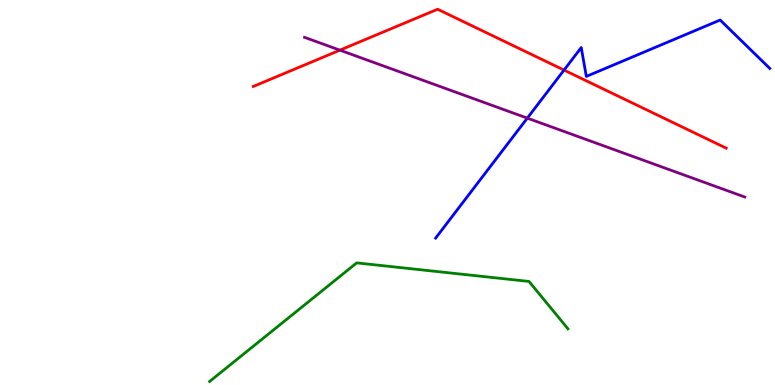[{'lines': ['blue', 'red'], 'intersections': [{'x': 7.28, 'y': 8.18}]}, {'lines': ['green', 'red'], 'intersections': []}, {'lines': ['purple', 'red'], 'intersections': [{'x': 4.39, 'y': 8.7}]}, {'lines': ['blue', 'green'], 'intersections': []}, {'lines': ['blue', 'purple'], 'intersections': [{'x': 6.8, 'y': 6.93}]}, {'lines': ['green', 'purple'], 'intersections': []}]